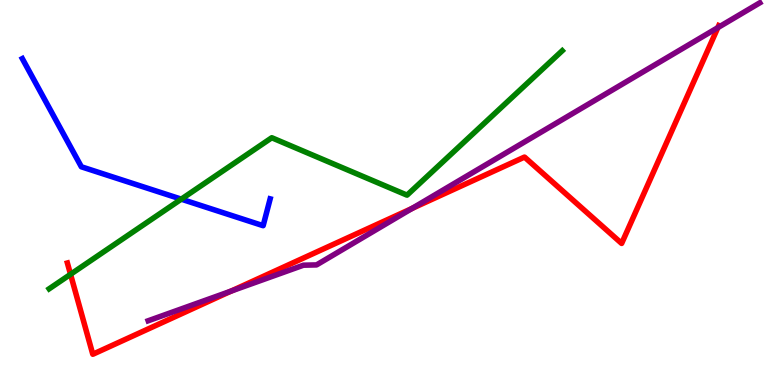[{'lines': ['blue', 'red'], 'intersections': []}, {'lines': ['green', 'red'], 'intersections': [{'x': 0.91, 'y': 2.88}]}, {'lines': ['purple', 'red'], 'intersections': [{'x': 2.98, 'y': 2.44}, {'x': 5.32, 'y': 4.59}, {'x': 9.26, 'y': 9.28}]}, {'lines': ['blue', 'green'], 'intersections': [{'x': 2.34, 'y': 4.83}]}, {'lines': ['blue', 'purple'], 'intersections': []}, {'lines': ['green', 'purple'], 'intersections': []}]